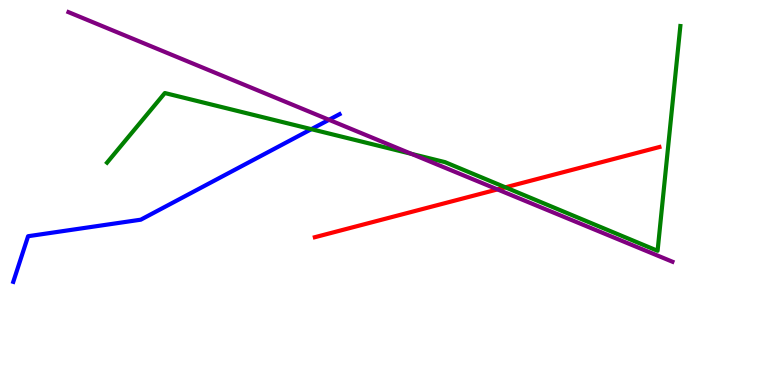[{'lines': ['blue', 'red'], 'intersections': []}, {'lines': ['green', 'red'], 'intersections': [{'x': 6.52, 'y': 5.13}]}, {'lines': ['purple', 'red'], 'intersections': [{'x': 6.42, 'y': 5.08}]}, {'lines': ['blue', 'green'], 'intersections': [{'x': 4.02, 'y': 6.64}]}, {'lines': ['blue', 'purple'], 'intersections': [{'x': 4.25, 'y': 6.89}]}, {'lines': ['green', 'purple'], 'intersections': [{'x': 5.31, 'y': 6.0}]}]